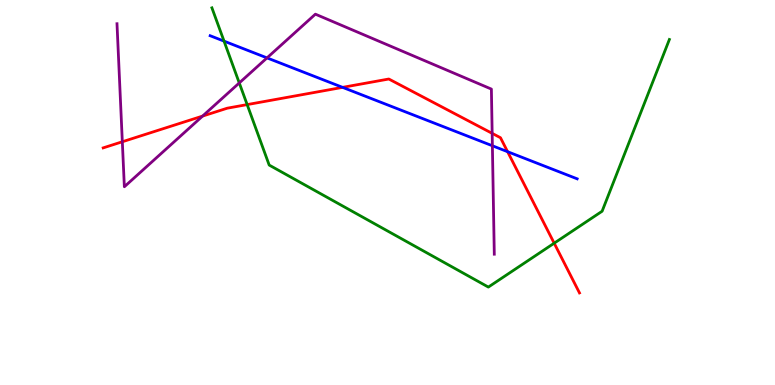[{'lines': ['blue', 'red'], 'intersections': [{'x': 4.42, 'y': 7.73}, {'x': 6.55, 'y': 6.06}]}, {'lines': ['green', 'red'], 'intersections': [{'x': 3.19, 'y': 7.28}, {'x': 7.15, 'y': 3.68}]}, {'lines': ['purple', 'red'], 'intersections': [{'x': 1.58, 'y': 6.32}, {'x': 2.61, 'y': 6.98}, {'x': 6.35, 'y': 6.54}]}, {'lines': ['blue', 'green'], 'intersections': [{'x': 2.89, 'y': 8.93}]}, {'lines': ['blue', 'purple'], 'intersections': [{'x': 3.45, 'y': 8.5}, {'x': 6.35, 'y': 6.21}]}, {'lines': ['green', 'purple'], 'intersections': [{'x': 3.09, 'y': 7.85}]}]